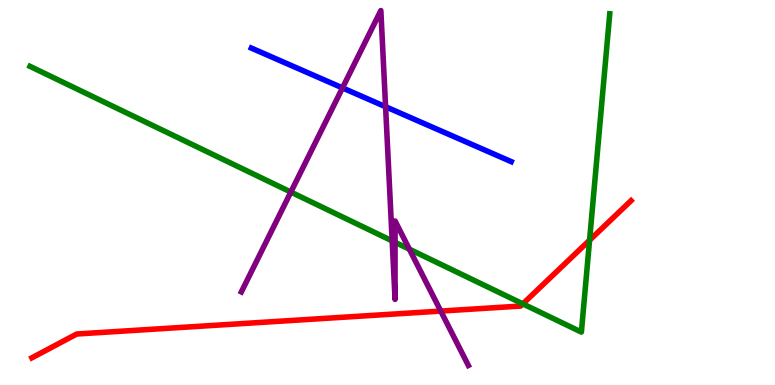[{'lines': ['blue', 'red'], 'intersections': []}, {'lines': ['green', 'red'], 'intersections': [{'x': 6.75, 'y': 2.11}, {'x': 7.61, 'y': 3.76}]}, {'lines': ['purple', 'red'], 'intersections': [{'x': 5.69, 'y': 1.92}]}, {'lines': ['blue', 'green'], 'intersections': []}, {'lines': ['blue', 'purple'], 'intersections': [{'x': 4.42, 'y': 7.72}, {'x': 4.98, 'y': 7.23}]}, {'lines': ['green', 'purple'], 'intersections': [{'x': 3.75, 'y': 5.01}, {'x': 5.06, 'y': 3.74}, {'x': 5.1, 'y': 3.71}, {'x': 5.28, 'y': 3.53}]}]